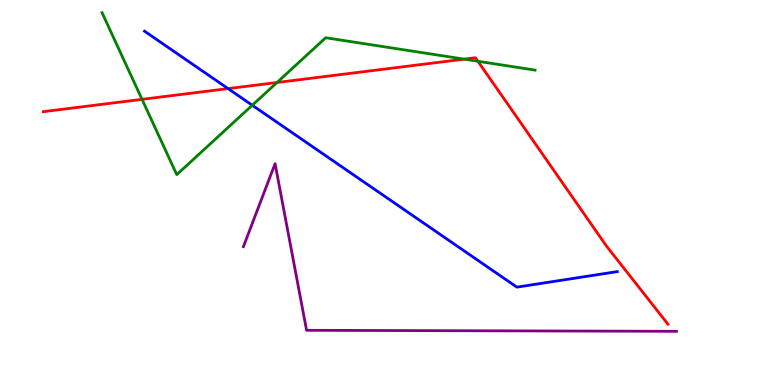[{'lines': ['blue', 'red'], 'intersections': [{'x': 2.94, 'y': 7.7}]}, {'lines': ['green', 'red'], 'intersections': [{'x': 1.83, 'y': 7.42}, {'x': 3.57, 'y': 7.86}, {'x': 5.99, 'y': 8.46}, {'x': 6.17, 'y': 8.41}]}, {'lines': ['purple', 'red'], 'intersections': []}, {'lines': ['blue', 'green'], 'intersections': [{'x': 3.26, 'y': 7.27}]}, {'lines': ['blue', 'purple'], 'intersections': []}, {'lines': ['green', 'purple'], 'intersections': []}]